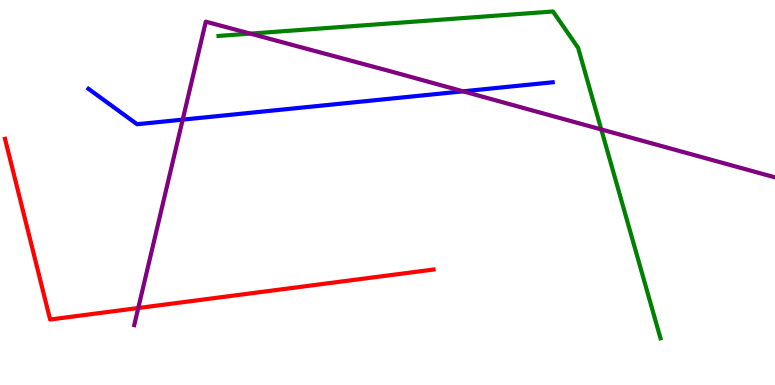[{'lines': ['blue', 'red'], 'intersections': []}, {'lines': ['green', 'red'], 'intersections': []}, {'lines': ['purple', 'red'], 'intersections': [{'x': 1.78, 'y': 2.0}]}, {'lines': ['blue', 'green'], 'intersections': []}, {'lines': ['blue', 'purple'], 'intersections': [{'x': 2.36, 'y': 6.89}, {'x': 5.98, 'y': 7.63}]}, {'lines': ['green', 'purple'], 'intersections': [{'x': 3.23, 'y': 9.13}, {'x': 7.76, 'y': 6.64}]}]